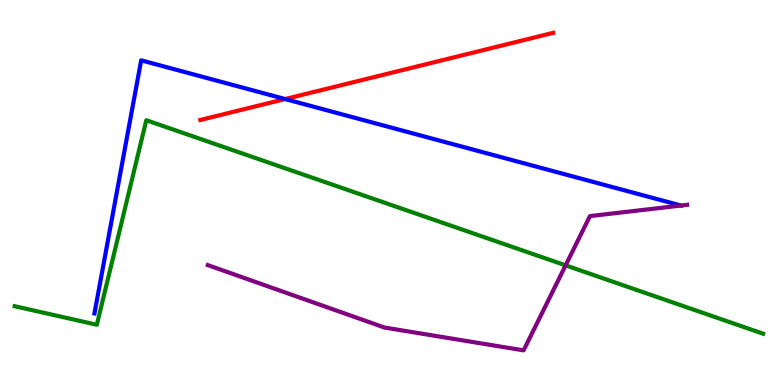[{'lines': ['blue', 'red'], 'intersections': [{'x': 3.68, 'y': 7.43}]}, {'lines': ['green', 'red'], 'intersections': []}, {'lines': ['purple', 'red'], 'intersections': []}, {'lines': ['blue', 'green'], 'intersections': []}, {'lines': ['blue', 'purple'], 'intersections': [{'x': 8.79, 'y': 4.66}]}, {'lines': ['green', 'purple'], 'intersections': [{'x': 7.3, 'y': 3.11}]}]